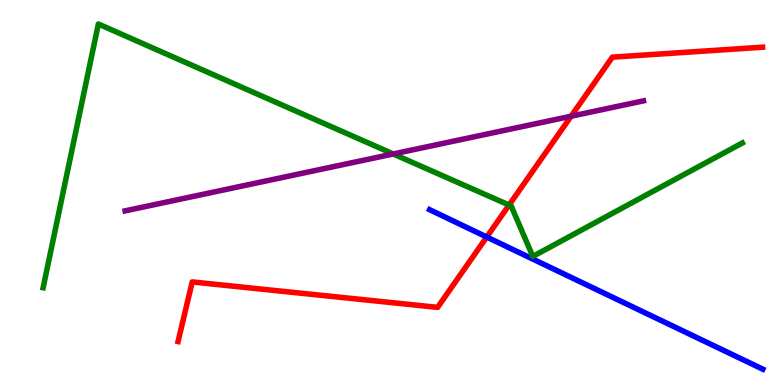[{'lines': ['blue', 'red'], 'intersections': [{'x': 6.28, 'y': 3.84}]}, {'lines': ['green', 'red'], 'intersections': [{'x': 6.57, 'y': 4.67}]}, {'lines': ['purple', 'red'], 'intersections': [{'x': 7.37, 'y': 6.98}]}, {'lines': ['blue', 'green'], 'intersections': []}, {'lines': ['blue', 'purple'], 'intersections': []}, {'lines': ['green', 'purple'], 'intersections': [{'x': 5.07, 'y': 6.0}]}]